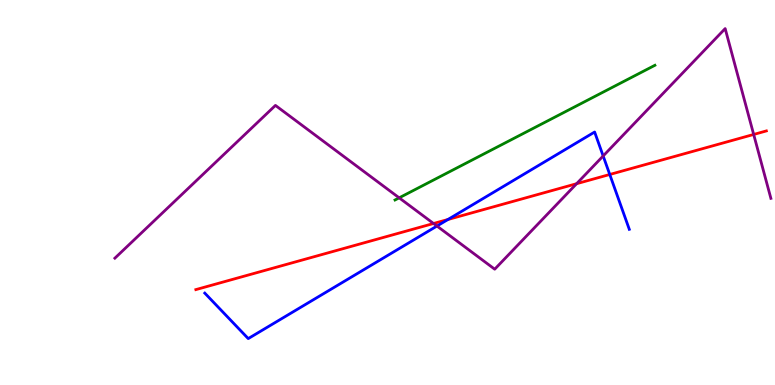[{'lines': ['blue', 'red'], 'intersections': [{'x': 5.78, 'y': 4.3}, {'x': 7.87, 'y': 5.47}]}, {'lines': ['green', 'red'], 'intersections': []}, {'lines': ['purple', 'red'], 'intersections': [{'x': 5.59, 'y': 4.19}, {'x': 7.44, 'y': 5.23}, {'x': 9.72, 'y': 6.51}]}, {'lines': ['blue', 'green'], 'intersections': []}, {'lines': ['blue', 'purple'], 'intersections': [{'x': 5.64, 'y': 4.13}, {'x': 7.78, 'y': 5.95}]}, {'lines': ['green', 'purple'], 'intersections': [{'x': 5.15, 'y': 4.86}]}]